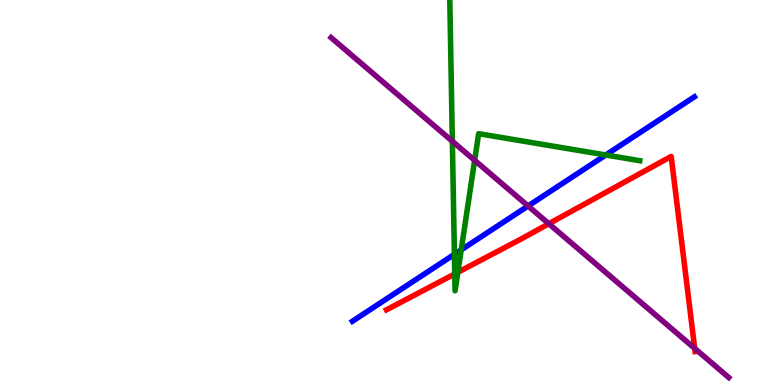[{'lines': ['blue', 'red'], 'intersections': []}, {'lines': ['green', 'red'], 'intersections': [{'x': 5.87, 'y': 2.89}, {'x': 5.91, 'y': 2.93}]}, {'lines': ['purple', 'red'], 'intersections': [{'x': 7.08, 'y': 4.19}, {'x': 8.96, 'y': 0.95}]}, {'lines': ['blue', 'green'], 'intersections': [{'x': 5.86, 'y': 3.39}, {'x': 5.95, 'y': 3.51}, {'x': 7.82, 'y': 5.97}]}, {'lines': ['blue', 'purple'], 'intersections': [{'x': 6.81, 'y': 4.65}]}, {'lines': ['green', 'purple'], 'intersections': [{'x': 5.84, 'y': 6.33}, {'x': 6.12, 'y': 5.84}]}]